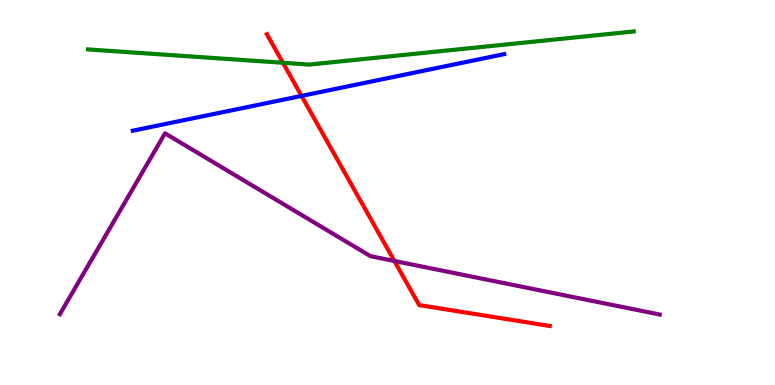[{'lines': ['blue', 'red'], 'intersections': [{'x': 3.89, 'y': 7.51}]}, {'lines': ['green', 'red'], 'intersections': [{'x': 3.65, 'y': 8.37}]}, {'lines': ['purple', 'red'], 'intersections': [{'x': 5.09, 'y': 3.22}]}, {'lines': ['blue', 'green'], 'intersections': []}, {'lines': ['blue', 'purple'], 'intersections': []}, {'lines': ['green', 'purple'], 'intersections': []}]